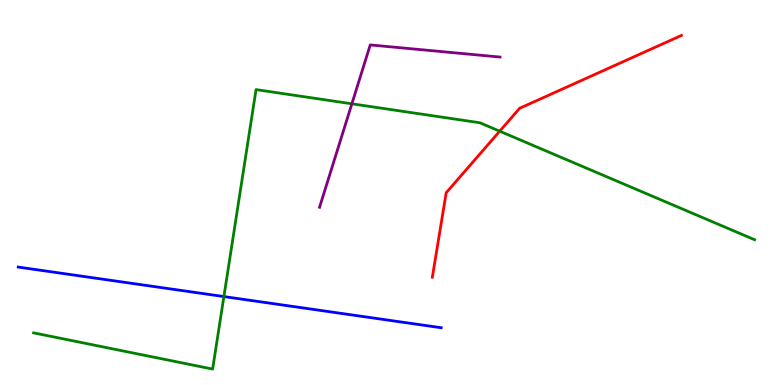[{'lines': ['blue', 'red'], 'intersections': []}, {'lines': ['green', 'red'], 'intersections': [{'x': 6.45, 'y': 6.59}]}, {'lines': ['purple', 'red'], 'intersections': []}, {'lines': ['blue', 'green'], 'intersections': [{'x': 2.89, 'y': 2.3}]}, {'lines': ['blue', 'purple'], 'intersections': []}, {'lines': ['green', 'purple'], 'intersections': [{'x': 4.54, 'y': 7.3}]}]